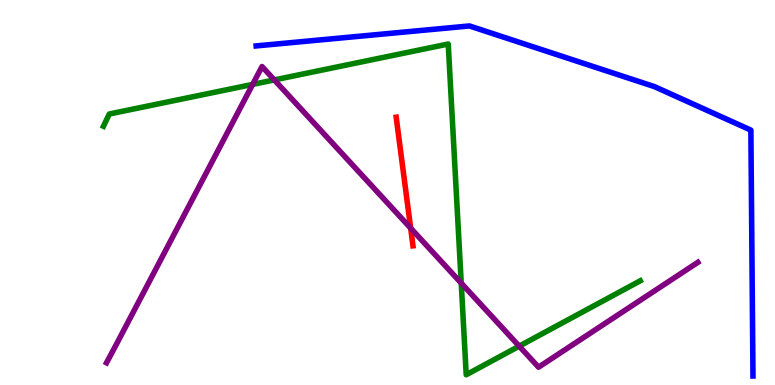[{'lines': ['blue', 'red'], 'intersections': []}, {'lines': ['green', 'red'], 'intersections': []}, {'lines': ['purple', 'red'], 'intersections': [{'x': 5.3, 'y': 4.07}]}, {'lines': ['blue', 'green'], 'intersections': []}, {'lines': ['blue', 'purple'], 'intersections': []}, {'lines': ['green', 'purple'], 'intersections': [{'x': 3.26, 'y': 7.81}, {'x': 3.54, 'y': 7.92}, {'x': 5.95, 'y': 2.65}, {'x': 6.7, 'y': 1.01}]}]